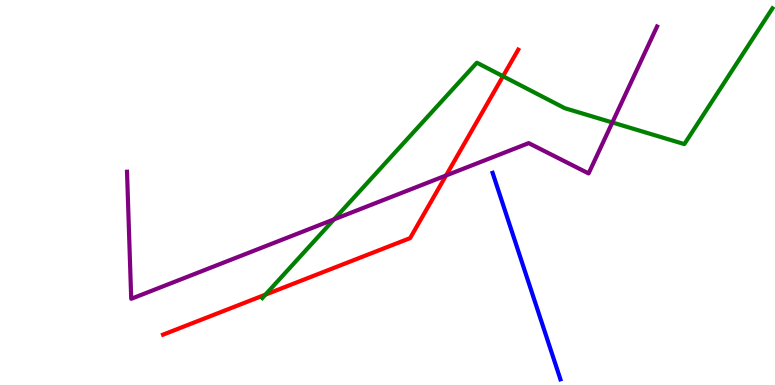[{'lines': ['blue', 'red'], 'intersections': []}, {'lines': ['green', 'red'], 'intersections': [{'x': 3.42, 'y': 2.35}, {'x': 6.49, 'y': 8.02}]}, {'lines': ['purple', 'red'], 'intersections': [{'x': 5.76, 'y': 5.44}]}, {'lines': ['blue', 'green'], 'intersections': []}, {'lines': ['blue', 'purple'], 'intersections': []}, {'lines': ['green', 'purple'], 'intersections': [{'x': 4.31, 'y': 4.3}, {'x': 7.9, 'y': 6.82}]}]